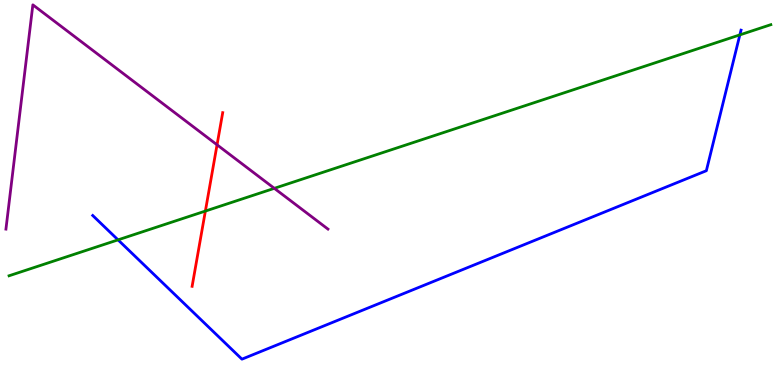[{'lines': ['blue', 'red'], 'intersections': []}, {'lines': ['green', 'red'], 'intersections': [{'x': 2.65, 'y': 4.52}]}, {'lines': ['purple', 'red'], 'intersections': [{'x': 2.8, 'y': 6.24}]}, {'lines': ['blue', 'green'], 'intersections': [{'x': 1.52, 'y': 3.77}, {'x': 9.55, 'y': 9.09}]}, {'lines': ['blue', 'purple'], 'intersections': []}, {'lines': ['green', 'purple'], 'intersections': [{'x': 3.54, 'y': 5.11}]}]